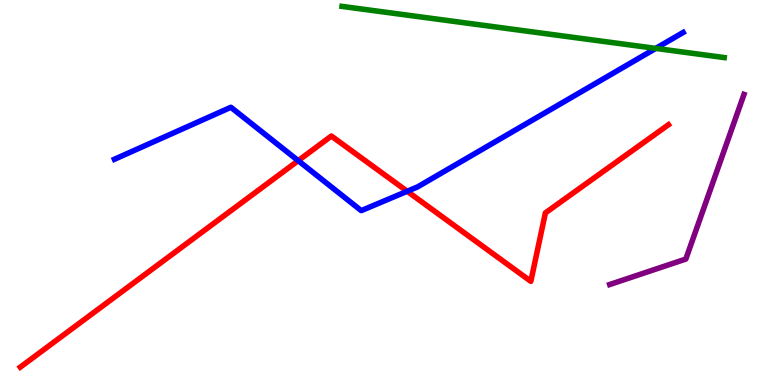[{'lines': ['blue', 'red'], 'intersections': [{'x': 3.85, 'y': 5.83}, {'x': 5.25, 'y': 5.03}]}, {'lines': ['green', 'red'], 'intersections': []}, {'lines': ['purple', 'red'], 'intersections': []}, {'lines': ['blue', 'green'], 'intersections': [{'x': 8.46, 'y': 8.74}]}, {'lines': ['blue', 'purple'], 'intersections': []}, {'lines': ['green', 'purple'], 'intersections': []}]